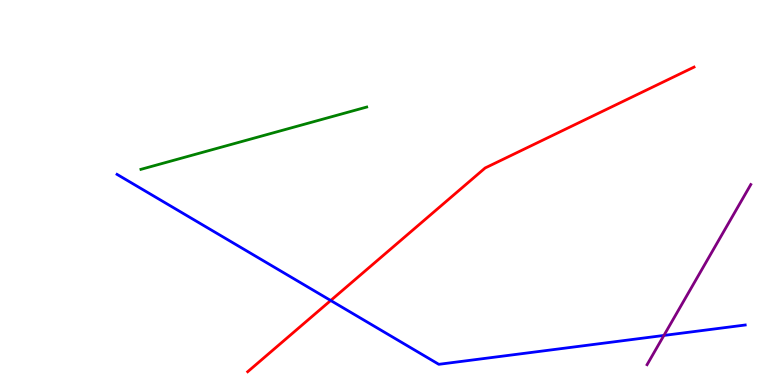[{'lines': ['blue', 'red'], 'intersections': [{'x': 4.27, 'y': 2.19}]}, {'lines': ['green', 'red'], 'intersections': []}, {'lines': ['purple', 'red'], 'intersections': []}, {'lines': ['blue', 'green'], 'intersections': []}, {'lines': ['blue', 'purple'], 'intersections': [{'x': 8.57, 'y': 1.29}]}, {'lines': ['green', 'purple'], 'intersections': []}]